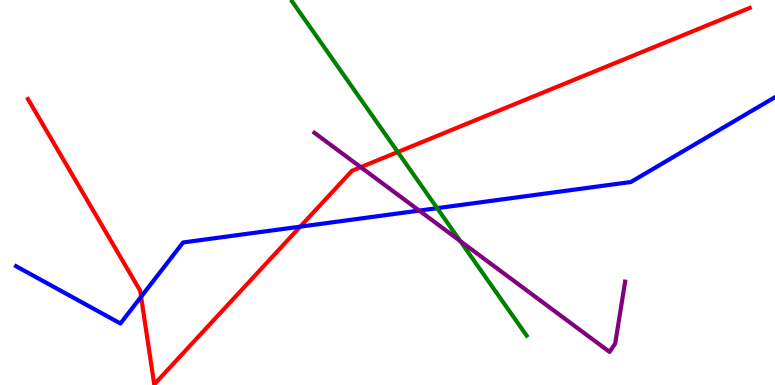[{'lines': ['blue', 'red'], 'intersections': [{'x': 1.82, 'y': 2.29}, {'x': 3.87, 'y': 4.11}]}, {'lines': ['green', 'red'], 'intersections': [{'x': 5.13, 'y': 6.05}]}, {'lines': ['purple', 'red'], 'intersections': [{'x': 4.65, 'y': 5.66}]}, {'lines': ['blue', 'green'], 'intersections': [{'x': 5.64, 'y': 4.59}]}, {'lines': ['blue', 'purple'], 'intersections': [{'x': 5.41, 'y': 4.53}]}, {'lines': ['green', 'purple'], 'intersections': [{'x': 5.94, 'y': 3.74}]}]